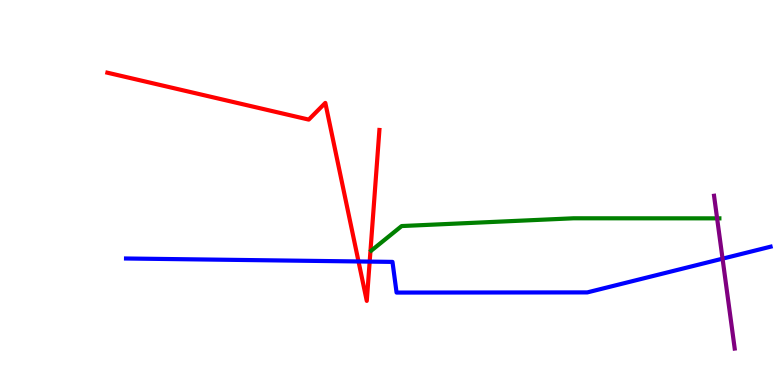[{'lines': ['blue', 'red'], 'intersections': [{'x': 4.63, 'y': 3.21}, {'x': 4.77, 'y': 3.21}]}, {'lines': ['green', 'red'], 'intersections': []}, {'lines': ['purple', 'red'], 'intersections': []}, {'lines': ['blue', 'green'], 'intersections': []}, {'lines': ['blue', 'purple'], 'intersections': [{'x': 9.32, 'y': 3.28}]}, {'lines': ['green', 'purple'], 'intersections': [{'x': 9.25, 'y': 4.33}]}]